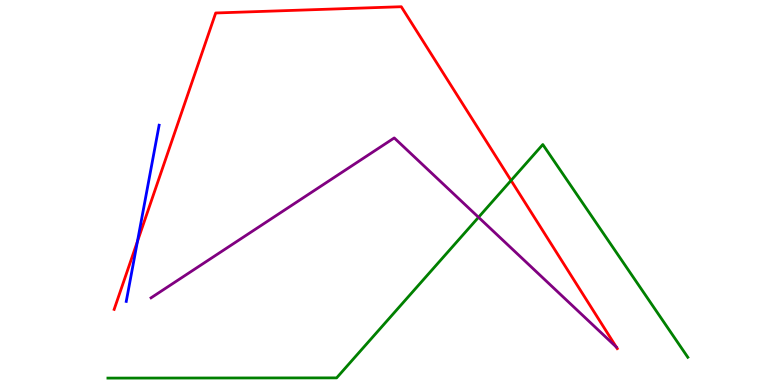[{'lines': ['blue', 'red'], 'intersections': [{'x': 1.77, 'y': 3.73}]}, {'lines': ['green', 'red'], 'intersections': [{'x': 6.59, 'y': 5.31}]}, {'lines': ['purple', 'red'], 'intersections': [{'x': 7.95, 'y': 0.988}]}, {'lines': ['blue', 'green'], 'intersections': []}, {'lines': ['blue', 'purple'], 'intersections': []}, {'lines': ['green', 'purple'], 'intersections': [{'x': 6.17, 'y': 4.36}]}]